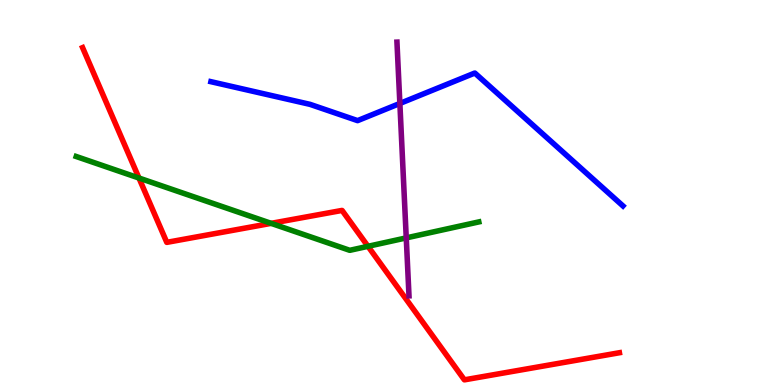[{'lines': ['blue', 'red'], 'intersections': []}, {'lines': ['green', 'red'], 'intersections': [{'x': 1.79, 'y': 5.38}, {'x': 3.5, 'y': 4.2}, {'x': 4.75, 'y': 3.6}]}, {'lines': ['purple', 'red'], 'intersections': []}, {'lines': ['blue', 'green'], 'intersections': []}, {'lines': ['blue', 'purple'], 'intersections': [{'x': 5.16, 'y': 7.31}]}, {'lines': ['green', 'purple'], 'intersections': [{'x': 5.24, 'y': 3.82}]}]